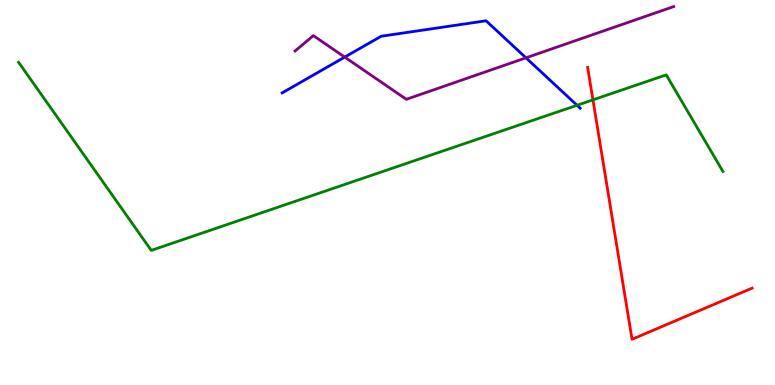[{'lines': ['blue', 'red'], 'intersections': []}, {'lines': ['green', 'red'], 'intersections': [{'x': 7.65, 'y': 7.41}]}, {'lines': ['purple', 'red'], 'intersections': []}, {'lines': ['blue', 'green'], 'intersections': [{'x': 7.45, 'y': 7.27}]}, {'lines': ['blue', 'purple'], 'intersections': [{'x': 4.45, 'y': 8.52}, {'x': 6.79, 'y': 8.5}]}, {'lines': ['green', 'purple'], 'intersections': []}]